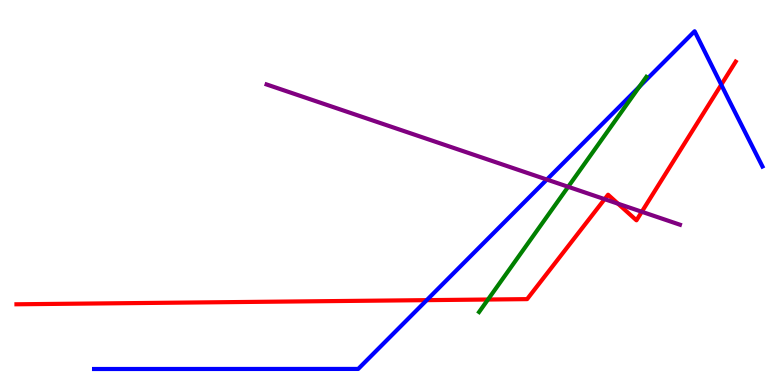[{'lines': ['blue', 'red'], 'intersections': [{'x': 5.51, 'y': 2.2}, {'x': 9.31, 'y': 7.8}]}, {'lines': ['green', 'red'], 'intersections': [{'x': 6.3, 'y': 2.22}]}, {'lines': ['purple', 'red'], 'intersections': [{'x': 7.8, 'y': 4.83}, {'x': 7.97, 'y': 4.71}, {'x': 8.28, 'y': 4.5}]}, {'lines': ['blue', 'green'], 'intersections': [{'x': 8.25, 'y': 7.75}]}, {'lines': ['blue', 'purple'], 'intersections': [{'x': 7.06, 'y': 5.34}]}, {'lines': ['green', 'purple'], 'intersections': [{'x': 7.33, 'y': 5.15}]}]